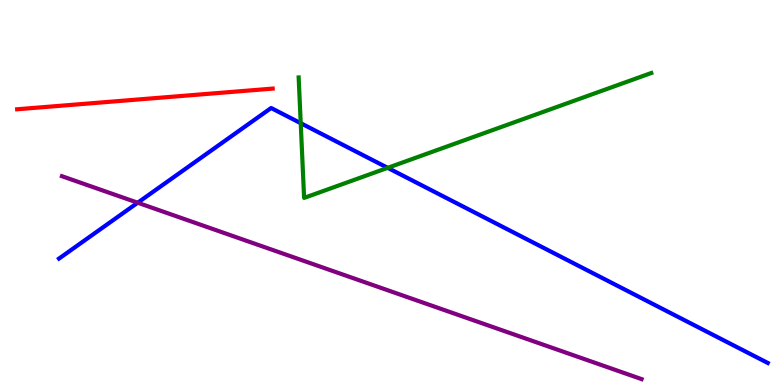[{'lines': ['blue', 'red'], 'intersections': []}, {'lines': ['green', 'red'], 'intersections': []}, {'lines': ['purple', 'red'], 'intersections': []}, {'lines': ['blue', 'green'], 'intersections': [{'x': 3.88, 'y': 6.8}, {'x': 5.0, 'y': 5.64}]}, {'lines': ['blue', 'purple'], 'intersections': [{'x': 1.78, 'y': 4.73}]}, {'lines': ['green', 'purple'], 'intersections': []}]